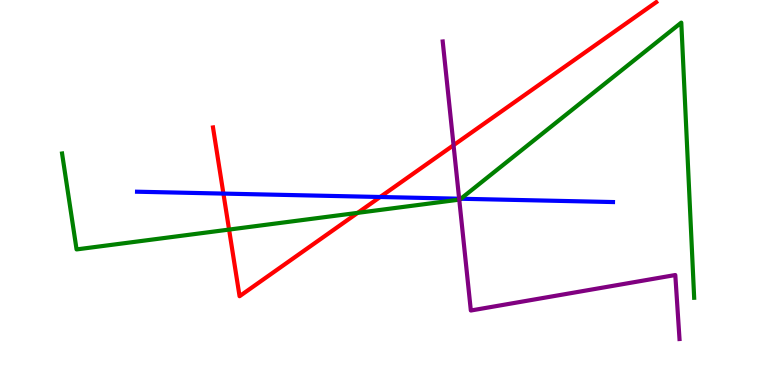[{'lines': ['blue', 'red'], 'intersections': [{'x': 2.88, 'y': 4.97}, {'x': 4.91, 'y': 4.88}]}, {'lines': ['green', 'red'], 'intersections': [{'x': 2.96, 'y': 4.04}, {'x': 4.62, 'y': 4.47}]}, {'lines': ['purple', 'red'], 'intersections': [{'x': 5.85, 'y': 6.23}]}, {'lines': ['blue', 'green'], 'intersections': [{'x': 5.95, 'y': 4.84}]}, {'lines': ['blue', 'purple'], 'intersections': [{'x': 5.92, 'y': 4.84}]}, {'lines': ['green', 'purple'], 'intersections': [{'x': 5.93, 'y': 4.81}]}]